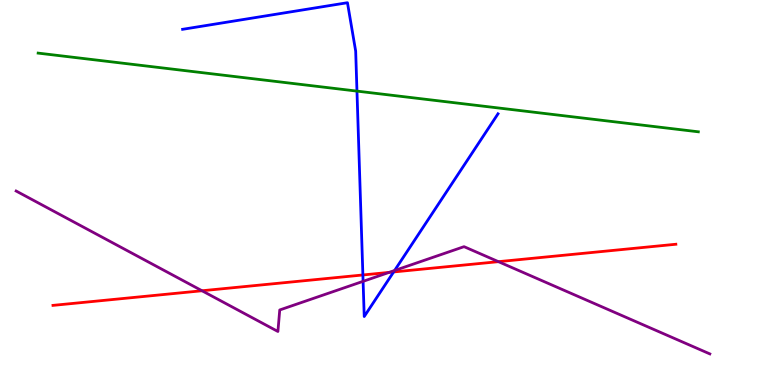[{'lines': ['blue', 'red'], 'intersections': [{'x': 4.68, 'y': 2.86}, {'x': 5.08, 'y': 2.94}]}, {'lines': ['green', 'red'], 'intersections': []}, {'lines': ['purple', 'red'], 'intersections': [{'x': 2.61, 'y': 2.45}, {'x': 5.02, 'y': 2.92}, {'x': 6.43, 'y': 3.2}]}, {'lines': ['blue', 'green'], 'intersections': [{'x': 4.61, 'y': 7.63}]}, {'lines': ['blue', 'purple'], 'intersections': [{'x': 4.69, 'y': 2.69}, {'x': 5.09, 'y': 2.97}]}, {'lines': ['green', 'purple'], 'intersections': []}]